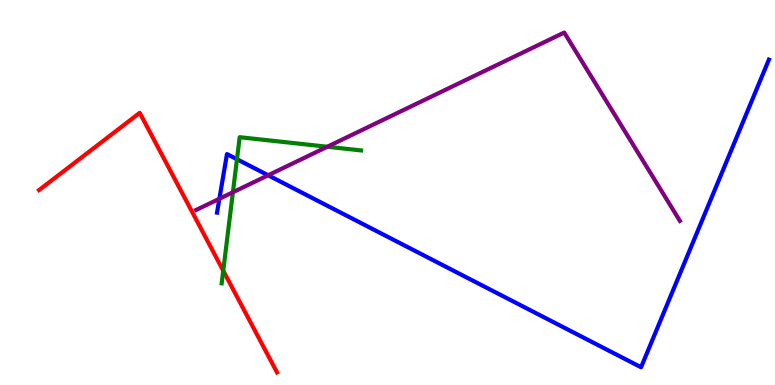[{'lines': ['blue', 'red'], 'intersections': []}, {'lines': ['green', 'red'], 'intersections': [{'x': 2.88, 'y': 2.97}]}, {'lines': ['purple', 'red'], 'intersections': []}, {'lines': ['blue', 'green'], 'intersections': [{'x': 3.06, 'y': 5.86}]}, {'lines': ['blue', 'purple'], 'intersections': [{'x': 2.83, 'y': 4.84}, {'x': 3.46, 'y': 5.45}]}, {'lines': ['green', 'purple'], 'intersections': [{'x': 3.01, 'y': 5.01}, {'x': 4.22, 'y': 6.19}]}]